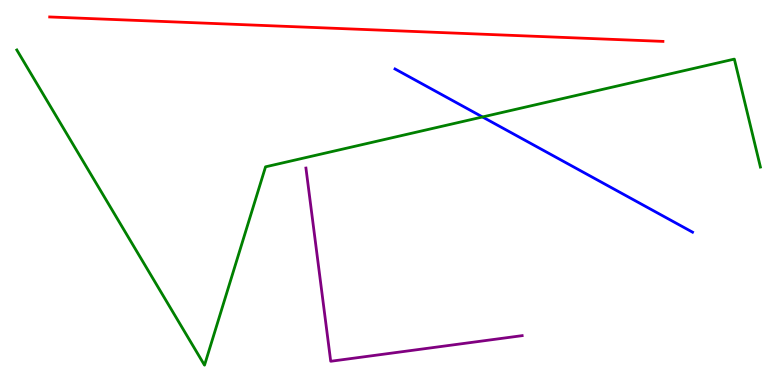[{'lines': ['blue', 'red'], 'intersections': []}, {'lines': ['green', 'red'], 'intersections': []}, {'lines': ['purple', 'red'], 'intersections': []}, {'lines': ['blue', 'green'], 'intersections': [{'x': 6.23, 'y': 6.96}]}, {'lines': ['blue', 'purple'], 'intersections': []}, {'lines': ['green', 'purple'], 'intersections': []}]